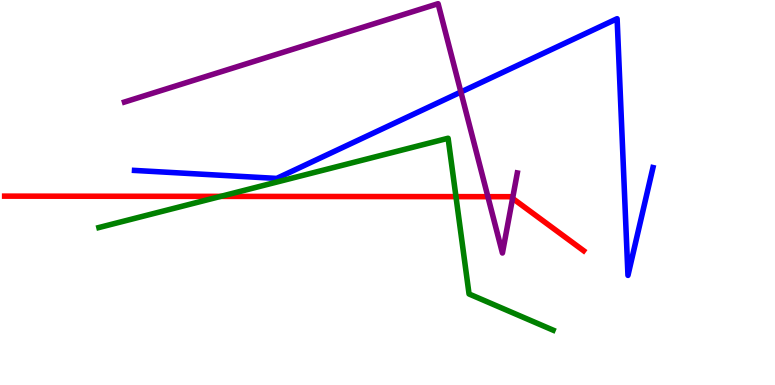[{'lines': ['blue', 'red'], 'intersections': []}, {'lines': ['green', 'red'], 'intersections': [{'x': 2.85, 'y': 4.9}, {'x': 5.88, 'y': 4.89}]}, {'lines': ['purple', 'red'], 'intersections': [{'x': 6.3, 'y': 4.89}, {'x': 6.61, 'y': 4.85}]}, {'lines': ['blue', 'green'], 'intersections': []}, {'lines': ['blue', 'purple'], 'intersections': [{'x': 5.95, 'y': 7.61}]}, {'lines': ['green', 'purple'], 'intersections': []}]